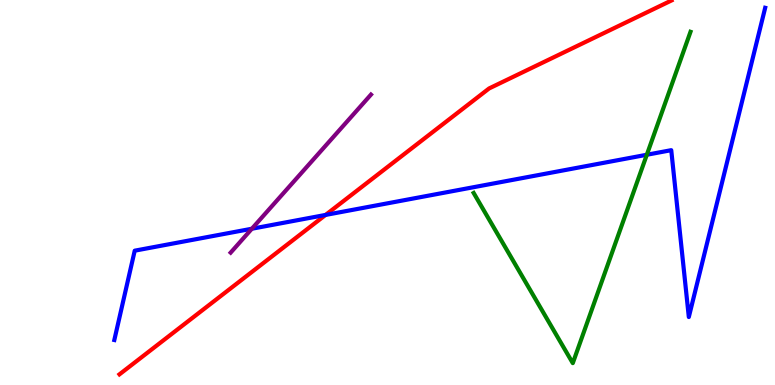[{'lines': ['blue', 'red'], 'intersections': [{'x': 4.2, 'y': 4.42}]}, {'lines': ['green', 'red'], 'intersections': []}, {'lines': ['purple', 'red'], 'intersections': []}, {'lines': ['blue', 'green'], 'intersections': [{'x': 8.35, 'y': 5.98}]}, {'lines': ['blue', 'purple'], 'intersections': [{'x': 3.25, 'y': 4.06}]}, {'lines': ['green', 'purple'], 'intersections': []}]